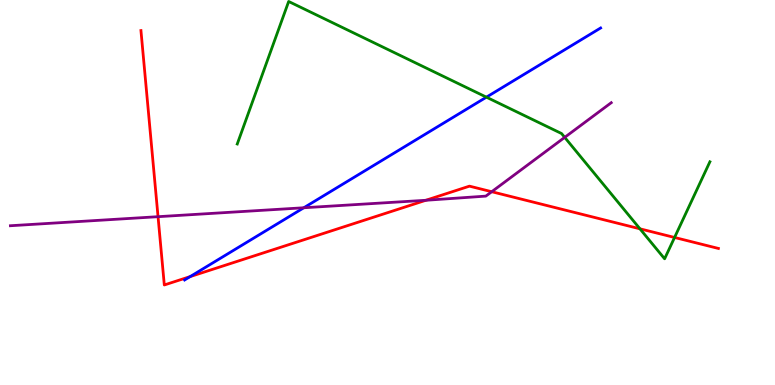[{'lines': ['blue', 'red'], 'intersections': [{'x': 2.45, 'y': 2.82}]}, {'lines': ['green', 'red'], 'intersections': [{'x': 8.26, 'y': 4.06}, {'x': 8.7, 'y': 3.83}]}, {'lines': ['purple', 'red'], 'intersections': [{'x': 2.04, 'y': 4.37}, {'x': 5.49, 'y': 4.8}, {'x': 6.34, 'y': 5.02}]}, {'lines': ['blue', 'green'], 'intersections': [{'x': 6.28, 'y': 7.48}]}, {'lines': ['blue', 'purple'], 'intersections': [{'x': 3.92, 'y': 4.6}]}, {'lines': ['green', 'purple'], 'intersections': [{'x': 7.29, 'y': 6.43}]}]